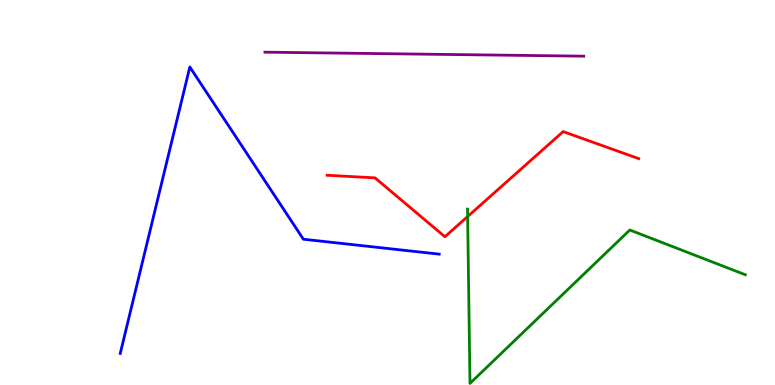[{'lines': ['blue', 'red'], 'intersections': []}, {'lines': ['green', 'red'], 'intersections': [{'x': 6.03, 'y': 4.38}]}, {'lines': ['purple', 'red'], 'intersections': []}, {'lines': ['blue', 'green'], 'intersections': []}, {'lines': ['blue', 'purple'], 'intersections': []}, {'lines': ['green', 'purple'], 'intersections': []}]